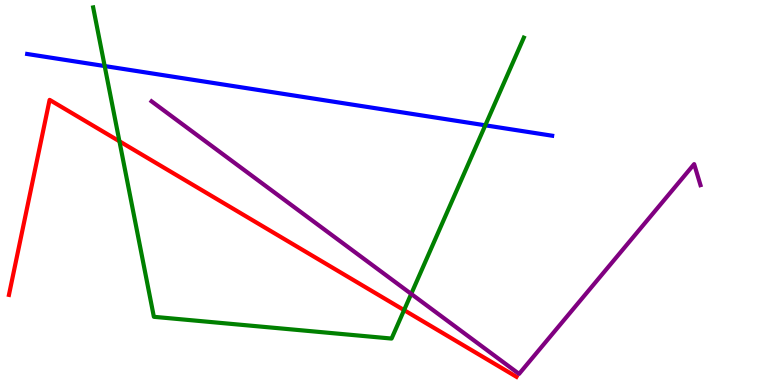[{'lines': ['blue', 'red'], 'intersections': []}, {'lines': ['green', 'red'], 'intersections': [{'x': 1.54, 'y': 6.33}, {'x': 5.21, 'y': 1.94}]}, {'lines': ['purple', 'red'], 'intersections': []}, {'lines': ['blue', 'green'], 'intersections': [{'x': 1.35, 'y': 8.28}, {'x': 6.26, 'y': 6.75}]}, {'lines': ['blue', 'purple'], 'intersections': []}, {'lines': ['green', 'purple'], 'intersections': [{'x': 5.31, 'y': 2.37}]}]